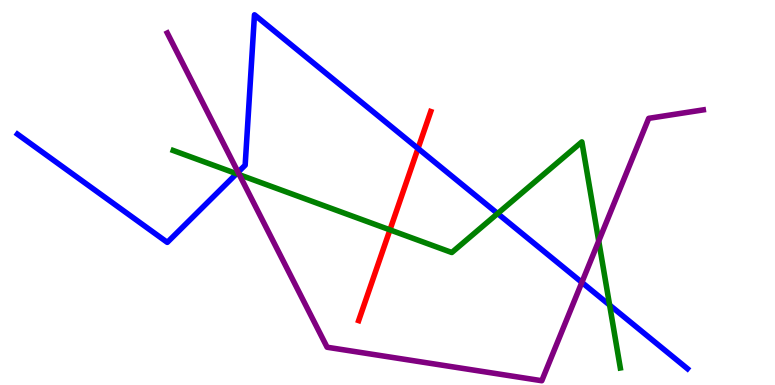[{'lines': ['blue', 'red'], 'intersections': [{'x': 5.39, 'y': 6.14}]}, {'lines': ['green', 'red'], 'intersections': [{'x': 5.03, 'y': 4.03}]}, {'lines': ['purple', 'red'], 'intersections': []}, {'lines': ['blue', 'green'], 'intersections': [{'x': 3.05, 'y': 5.49}, {'x': 6.42, 'y': 4.45}, {'x': 7.87, 'y': 2.08}]}, {'lines': ['blue', 'purple'], 'intersections': [{'x': 3.07, 'y': 5.53}, {'x': 7.51, 'y': 2.67}]}, {'lines': ['green', 'purple'], 'intersections': [{'x': 3.09, 'y': 5.46}, {'x': 7.73, 'y': 3.74}]}]